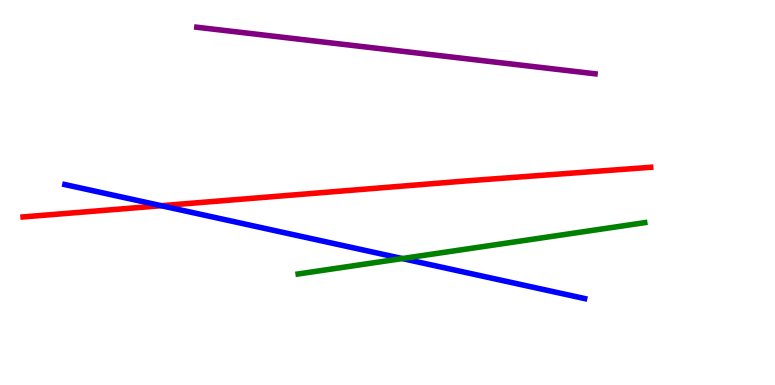[{'lines': ['blue', 'red'], 'intersections': [{'x': 2.08, 'y': 4.66}]}, {'lines': ['green', 'red'], 'intersections': []}, {'lines': ['purple', 'red'], 'intersections': []}, {'lines': ['blue', 'green'], 'intersections': [{'x': 5.19, 'y': 3.28}]}, {'lines': ['blue', 'purple'], 'intersections': []}, {'lines': ['green', 'purple'], 'intersections': []}]